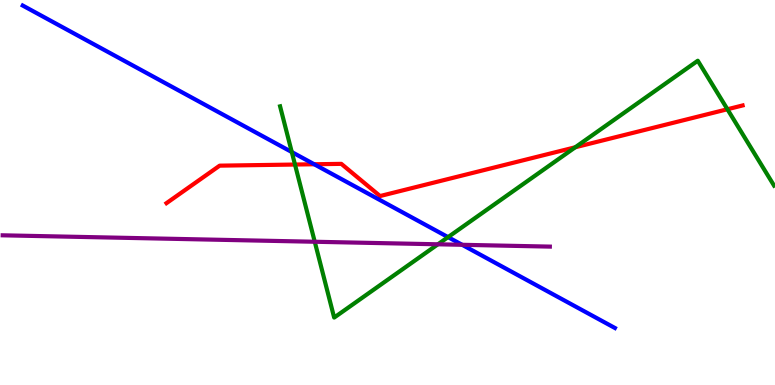[{'lines': ['blue', 'red'], 'intersections': [{'x': 4.05, 'y': 5.73}]}, {'lines': ['green', 'red'], 'intersections': [{'x': 3.81, 'y': 5.73}, {'x': 7.42, 'y': 6.17}, {'x': 9.39, 'y': 7.16}]}, {'lines': ['purple', 'red'], 'intersections': []}, {'lines': ['blue', 'green'], 'intersections': [{'x': 3.76, 'y': 6.05}, {'x': 5.78, 'y': 3.84}]}, {'lines': ['blue', 'purple'], 'intersections': [{'x': 5.96, 'y': 3.64}]}, {'lines': ['green', 'purple'], 'intersections': [{'x': 4.06, 'y': 3.72}, {'x': 5.65, 'y': 3.65}]}]